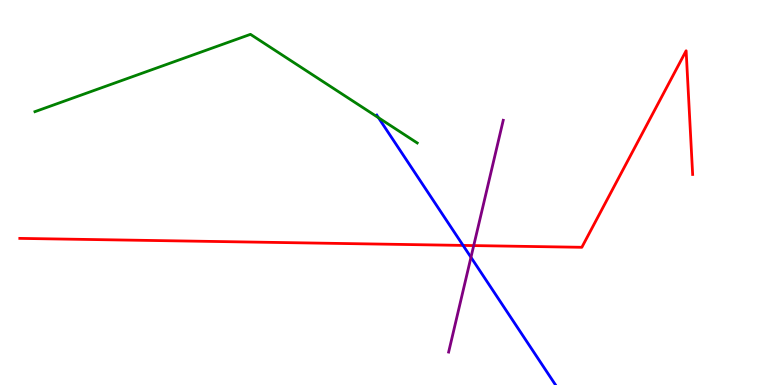[{'lines': ['blue', 'red'], 'intersections': [{'x': 5.98, 'y': 3.63}]}, {'lines': ['green', 'red'], 'intersections': []}, {'lines': ['purple', 'red'], 'intersections': [{'x': 6.11, 'y': 3.62}]}, {'lines': ['blue', 'green'], 'intersections': [{'x': 4.88, 'y': 6.94}]}, {'lines': ['blue', 'purple'], 'intersections': [{'x': 6.08, 'y': 3.32}]}, {'lines': ['green', 'purple'], 'intersections': []}]